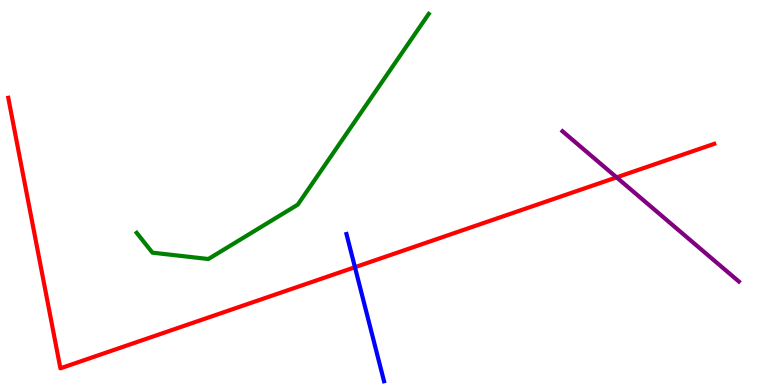[{'lines': ['blue', 'red'], 'intersections': [{'x': 4.58, 'y': 3.06}]}, {'lines': ['green', 'red'], 'intersections': []}, {'lines': ['purple', 'red'], 'intersections': [{'x': 7.96, 'y': 5.39}]}, {'lines': ['blue', 'green'], 'intersections': []}, {'lines': ['blue', 'purple'], 'intersections': []}, {'lines': ['green', 'purple'], 'intersections': []}]